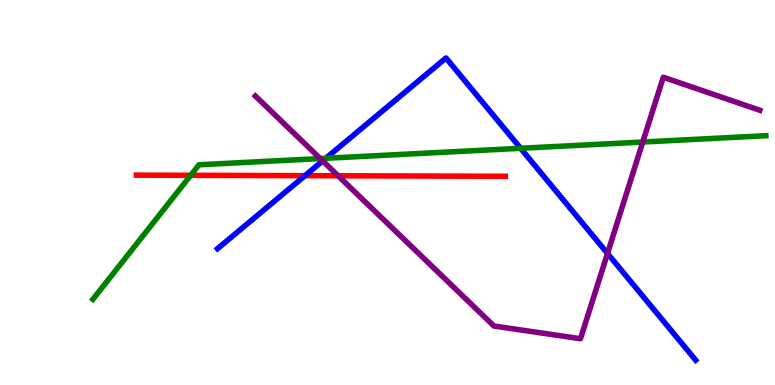[{'lines': ['blue', 'red'], 'intersections': [{'x': 3.94, 'y': 5.44}]}, {'lines': ['green', 'red'], 'intersections': [{'x': 2.46, 'y': 5.45}]}, {'lines': ['purple', 'red'], 'intersections': [{'x': 4.36, 'y': 5.43}]}, {'lines': ['blue', 'green'], 'intersections': [{'x': 4.2, 'y': 5.89}, {'x': 6.72, 'y': 6.15}]}, {'lines': ['blue', 'purple'], 'intersections': [{'x': 4.16, 'y': 5.82}, {'x': 7.84, 'y': 3.42}]}, {'lines': ['green', 'purple'], 'intersections': [{'x': 4.13, 'y': 5.88}, {'x': 8.29, 'y': 6.31}]}]